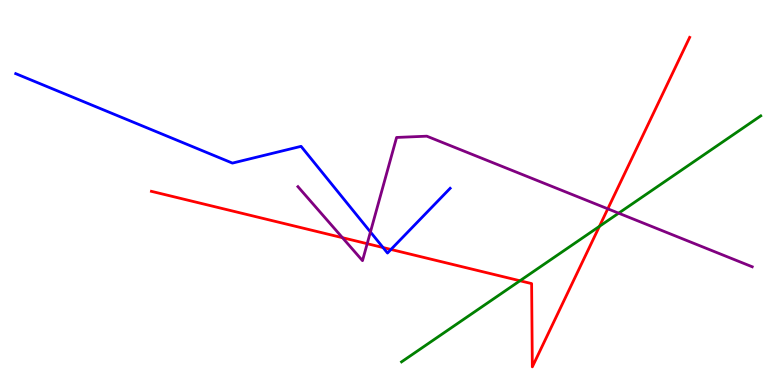[{'lines': ['blue', 'red'], 'intersections': [{'x': 4.94, 'y': 3.57}, {'x': 5.04, 'y': 3.52}]}, {'lines': ['green', 'red'], 'intersections': [{'x': 6.71, 'y': 2.71}, {'x': 7.73, 'y': 4.12}]}, {'lines': ['purple', 'red'], 'intersections': [{'x': 4.42, 'y': 3.83}, {'x': 4.74, 'y': 3.67}, {'x': 7.84, 'y': 4.58}]}, {'lines': ['blue', 'green'], 'intersections': []}, {'lines': ['blue', 'purple'], 'intersections': [{'x': 4.78, 'y': 3.97}]}, {'lines': ['green', 'purple'], 'intersections': [{'x': 7.98, 'y': 4.46}]}]